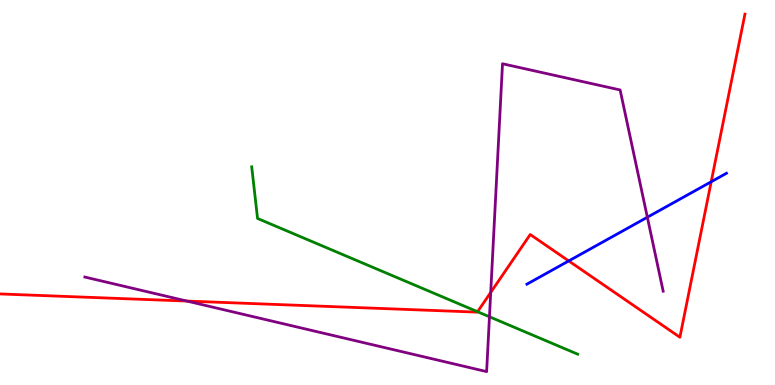[{'lines': ['blue', 'red'], 'intersections': [{'x': 7.34, 'y': 3.22}, {'x': 9.18, 'y': 5.28}]}, {'lines': ['green', 'red'], 'intersections': [{'x': 6.16, 'y': 1.9}]}, {'lines': ['purple', 'red'], 'intersections': [{'x': 2.41, 'y': 2.18}, {'x': 6.33, 'y': 2.4}]}, {'lines': ['blue', 'green'], 'intersections': []}, {'lines': ['blue', 'purple'], 'intersections': [{'x': 8.35, 'y': 4.36}]}, {'lines': ['green', 'purple'], 'intersections': [{'x': 6.32, 'y': 1.77}]}]